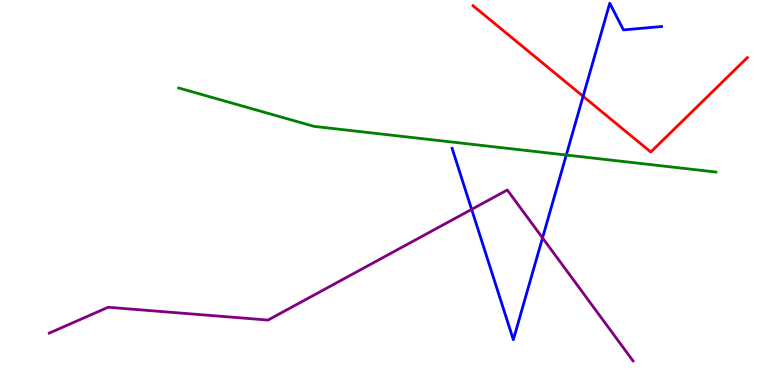[{'lines': ['blue', 'red'], 'intersections': [{'x': 7.52, 'y': 7.5}]}, {'lines': ['green', 'red'], 'intersections': []}, {'lines': ['purple', 'red'], 'intersections': []}, {'lines': ['blue', 'green'], 'intersections': [{'x': 7.31, 'y': 5.97}]}, {'lines': ['blue', 'purple'], 'intersections': [{'x': 6.09, 'y': 4.56}, {'x': 7.0, 'y': 3.82}]}, {'lines': ['green', 'purple'], 'intersections': []}]